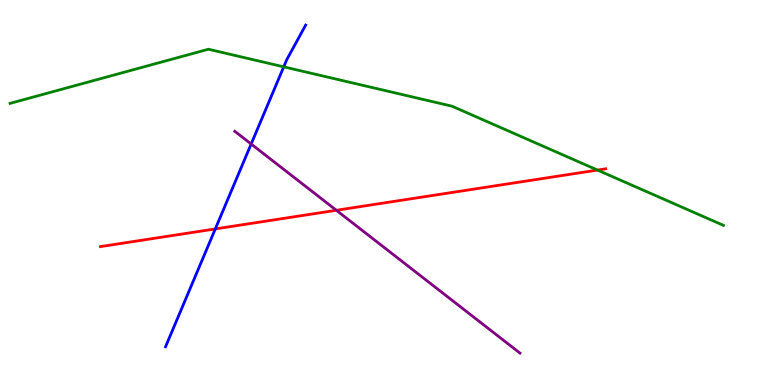[{'lines': ['blue', 'red'], 'intersections': [{'x': 2.78, 'y': 4.05}]}, {'lines': ['green', 'red'], 'intersections': [{'x': 7.71, 'y': 5.58}]}, {'lines': ['purple', 'red'], 'intersections': [{'x': 4.34, 'y': 4.54}]}, {'lines': ['blue', 'green'], 'intersections': [{'x': 3.66, 'y': 8.26}]}, {'lines': ['blue', 'purple'], 'intersections': [{'x': 3.24, 'y': 6.26}]}, {'lines': ['green', 'purple'], 'intersections': []}]